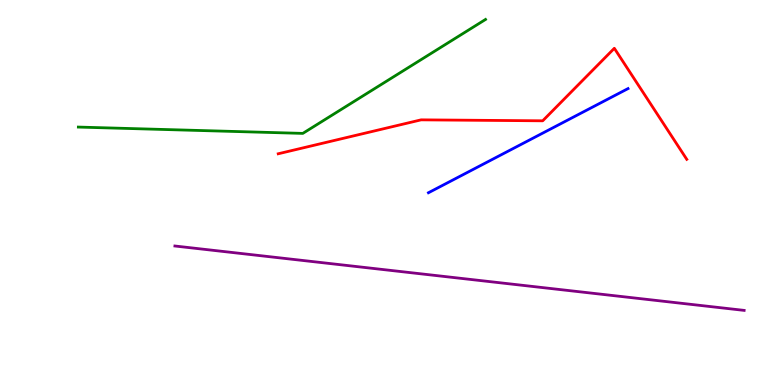[{'lines': ['blue', 'red'], 'intersections': []}, {'lines': ['green', 'red'], 'intersections': []}, {'lines': ['purple', 'red'], 'intersections': []}, {'lines': ['blue', 'green'], 'intersections': []}, {'lines': ['blue', 'purple'], 'intersections': []}, {'lines': ['green', 'purple'], 'intersections': []}]